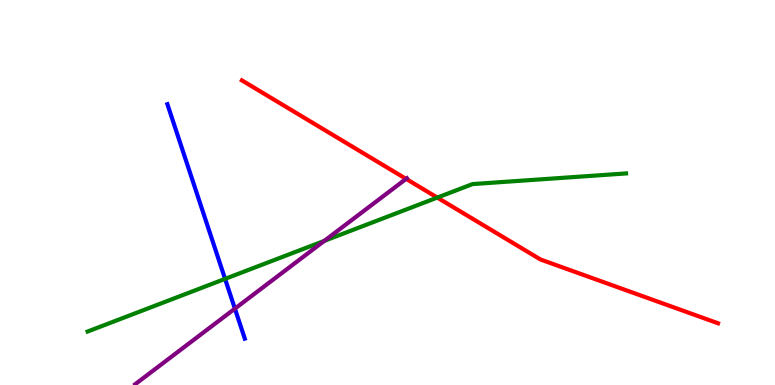[{'lines': ['blue', 'red'], 'intersections': []}, {'lines': ['green', 'red'], 'intersections': [{'x': 5.64, 'y': 4.87}]}, {'lines': ['purple', 'red'], 'intersections': [{'x': 5.24, 'y': 5.35}]}, {'lines': ['blue', 'green'], 'intersections': [{'x': 2.9, 'y': 2.76}]}, {'lines': ['blue', 'purple'], 'intersections': [{'x': 3.03, 'y': 1.98}]}, {'lines': ['green', 'purple'], 'intersections': [{'x': 4.18, 'y': 3.74}]}]